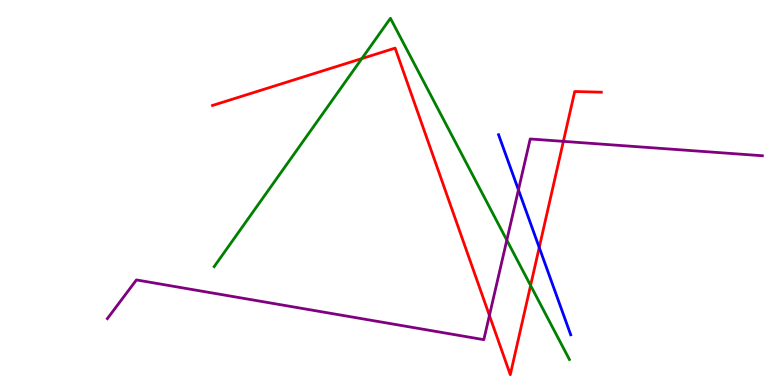[{'lines': ['blue', 'red'], 'intersections': [{'x': 6.96, 'y': 3.57}]}, {'lines': ['green', 'red'], 'intersections': [{'x': 4.67, 'y': 8.48}, {'x': 6.85, 'y': 2.59}]}, {'lines': ['purple', 'red'], 'intersections': [{'x': 6.31, 'y': 1.81}, {'x': 7.27, 'y': 6.33}]}, {'lines': ['blue', 'green'], 'intersections': []}, {'lines': ['blue', 'purple'], 'intersections': [{'x': 6.69, 'y': 5.07}]}, {'lines': ['green', 'purple'], 'intersections': [{'x': 6.54, 'y': 3.76}]}]